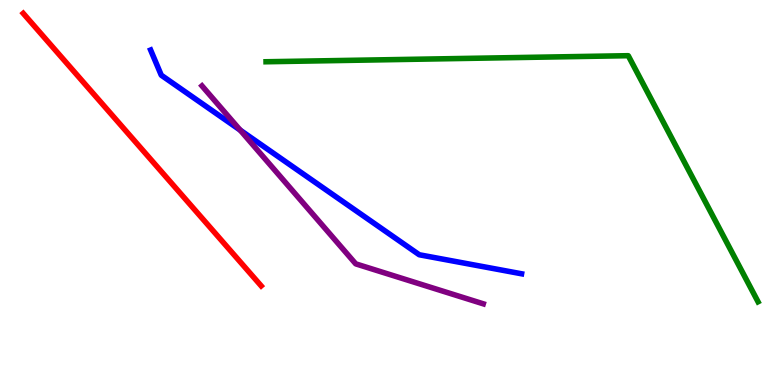[{'lines': ['blue', 'red'], 'intersections': []}, {'lines': ['green', 'red'], 'intersections': []}, {'lines': ['purple', 'red'], 'intersections': []}, {'lines': ['blue', 'green'], 'intersections': []}, {'lines': ['blue', 'purple'], 'intersections': [{'x': 3.1, 'y': 6.62}]}, {'lines': ['green', 'purple'], 'intersections': []}]